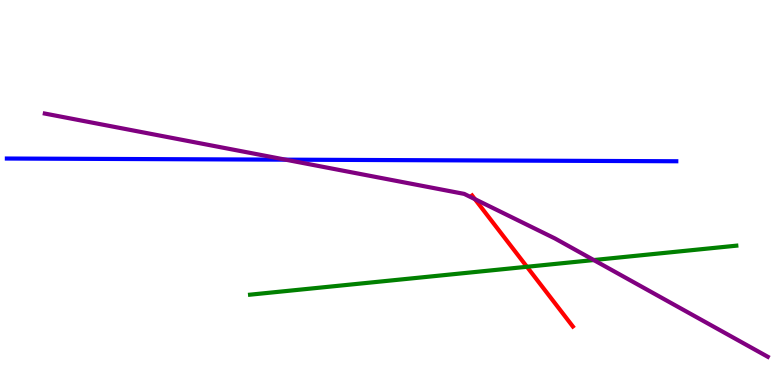[{'lines': ['blue', 'red'], 'intersections': []}, {'lines': ['green', 'red'], 'intersections': [{'x': 6.8, 'y': 3.07}]}, {'lines': ['purple', 'red'], 'intersections': [{'x': 6.13, 'y': 4.83}]}, {'lines': ['blue', 'green'], 'intersections': []}, {'lines': ['blue', 'purple'], 'intersections': [{'x': 3.68, 'y': 5.85}]}, {'lines': ['green', 'purple'], 'intersections': [{'x': 7.66, 'y': 3.25}]}]